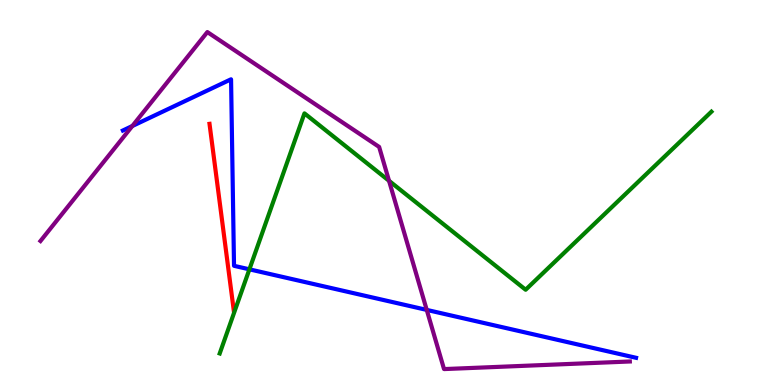[{'lines': ['blue', 'red'], 'intersections': []}, {'lines': ['green', 'red'], 'intersections': []}, {'lines': ['purple', 'red'], 'intersections': []}, {'lines': ['blue', 'green'], 'intersections': [{'x': 3.22, 'y': 3.0}]}, {'lines': ['blue', 'purple'], 'intersections': [{'x': 1.71, 'y': 6.73}, {'x': 5.51, 'y': 1.95}]}, {'lines': ['green', 'purple'], 'intersections': [{'x': 5.02, 'y': 5.3}]}]